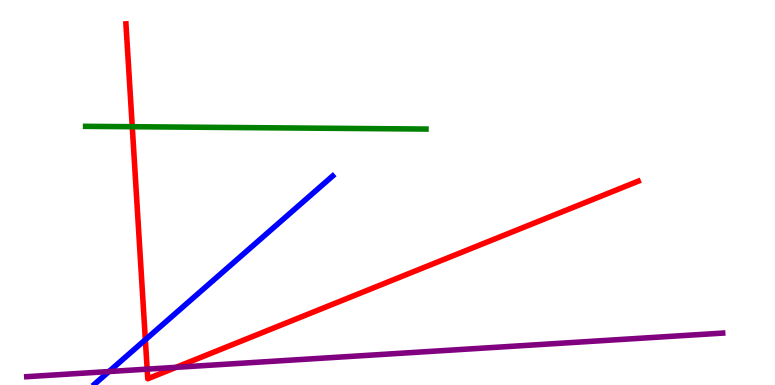[{'lines': ['blue', 'red'], 'intersections': [{'x': 1.88, 'y': 1.18}]}, {'lines': ['green', 'red'], 'intersections': [{'x': 1.71, 'y': 6.71}]}, {'lines': ['purple', 'red'], 'intersections': [{'x': 1.9, 'y': 0.412}, {'x': 2.27, 'y': 0.459}]}, {'lines': ['blue', 'green'], 'intersections': []}, {'lines': ['blue', 'purple'], 'intersections': [{'x': 1.41, 'y': 0.35}]}, {'lines': ['green', 'purple'], 'intersections': []}]